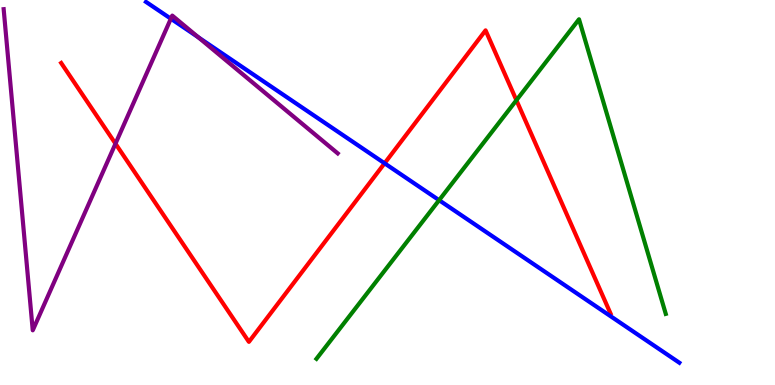[{'lines': ['blue', 'red'], 'intersections': [{'x': 4.96, 'y': 5.76}]}, {'lines': ['green', 'red'], 'intersections': [{'x': 6.66, 'y': 7.4}]}, {'lines': ['purple', 'red'], 'intersections': [{'x': 1.49, 'y': 6.27}]}, {'lines': ['blue', 'green'], 'intersections': [{'x': 5.67, 'y': 4.8}]}, {'lines': ['blue', 'purple'], 'intersections': [{'x': 2.2, 'y': 9.51}, {'x': 2.56, 'y': 9.03}]}, {'lines': ['green', 'purple'], 'intersections': []}]